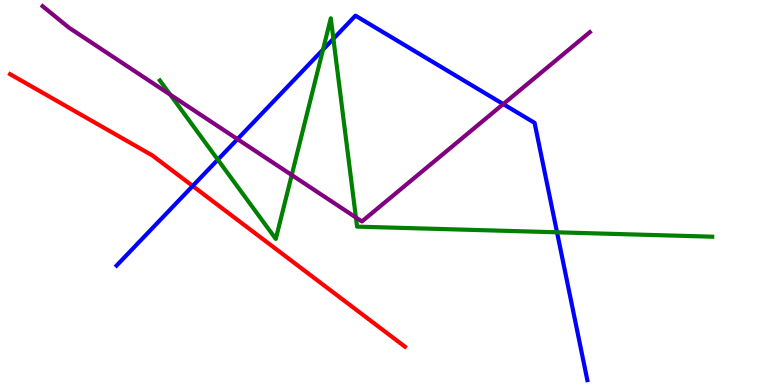[{'lines': ['blue', 'red'], 'intersections': [{'x': 2.49, 'y': 5.17}]}, {'lines': ['green', 'red'], 'intersections': []}, {'lines': ['purple', 'red'], 'intersections': []}, {'lines': ['blue', 'green'], 'intersections': [{'x': 2.81, 'y': 5.85}, {'x': 4.17, 'y': 8.71}, {'x': 4.3, 'y': 8.99}, {'x': 7.19, 'y': 3.97}]}, {'lines': ['blue', 'purple'], 'intersections': [{'x': 3.06, 'y': 6.39}, {'x': 6.49, 'y': 7.3}]}, {'lines': ['green', 'purple'], 'intersections': [{'x': 2.2, 'y': 7.54}, {'x': 3.76, 'y': 5.45}, {'x': 4.59, 'y': 4.35}]}]